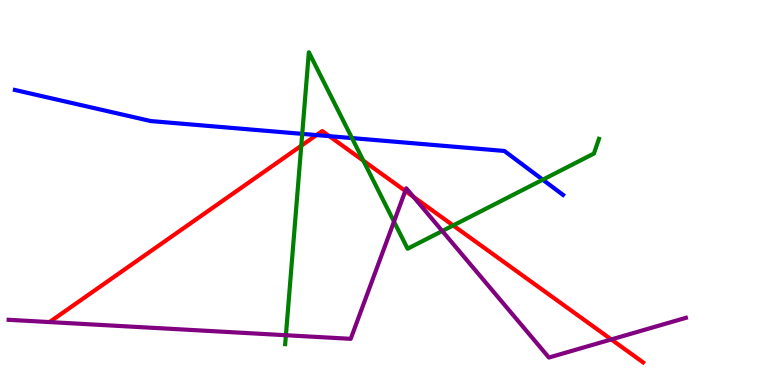[{'lines': ['blue', 'red'], 'intersections': [{'x': 4.08, 'y': 6.49}, {'x': 4.25, 'y': 6.46}]}, {'lines': ['green', 'red'], 'intersections': [{'x': 3.89, 'y': 6.21}, {'x': 4.69, 'y': 5.83}, {'x': 5.85, 'y': 4.14}]}, {'lines': ['purple', 'red'], 'intersections': [{'x': 5.23, 'y': 5.04}, {'x': 5.33, 'y': 4.89}, {'x': 7.89, 'y': 1.18}]}, {'lines': ['blue', 'green'], 'intersections': [{'x': 3.9, 'y': 6.52}, {'x': 4.54, 'y': 6.41}, {'x': 7.0, 'y': 5.33}]}, {'lines': ['blue', 'purple'], 'intersections': []}, {'lines': ['green', 'purple'], 'intersections': [{'x': 3.69, 'y': 1.29}, {'x': 5.08, 'y': 4.24}, {'x': 5.71, 'y': 4.0}]}]